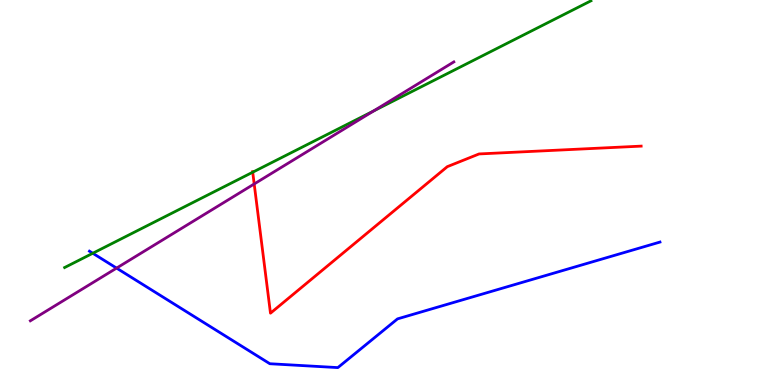[{'lines': ['blue', 'red'], 'intersections': []}, {'lines': ['green', 'red'], 'intersections': [{'x': 3.26, 'y': 5.53}]}, {'lines': ['purple', 'red'], 'intersections': [{'x': 3.28, 'y': 5.22}]}, {'lines': ['blue', 'green'], 'intersections': [{'x': 1.2, 'y': 3.42}]}, {'lines': ['blue', 'purple'], 'intersections': [{'x': 1.5, 'y': 3.04}]}, {'lines': ['green', 'purple'], 'intersections': [{'x': 4.82, 'y': 7.12}]}]